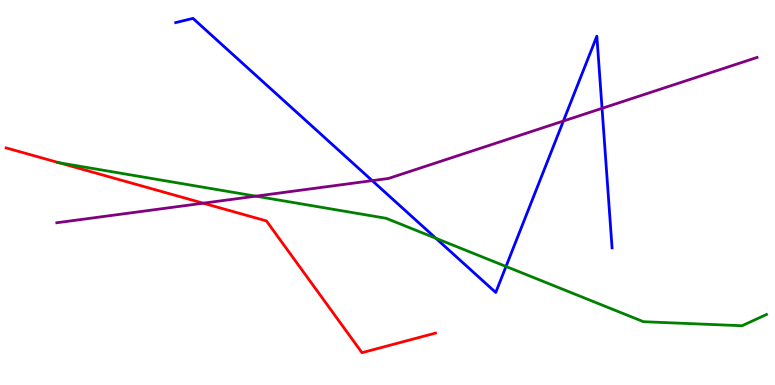[{'lines': ['blue', 'red'], 'intersections': []}, {'lines': ['green', 'red'], 'intersections': [{'x': 0.763, 'y': 5.77}]}, {'lines': ['purple', 'red'], 'intersections': [{'x': 2.62, 'y': 4.72}]}, {'lines': ['blue', 'green'], 'intersections': [{'x': 5.62, 'y': 3.81}, {'x': 6.53, 'y': 3.08}]}, {'lines': ['blue', 'purple'], 'intersections': [{'x': 4.8, 'y': 5.31}, {'x': 7.27, 'y': 6.86}, {'x': 7.77, 'y': 7.19}]}, {'lines': ['green', 'purple'], 'intersections': [{'x': 3.3, 'y': 4.9}]}]